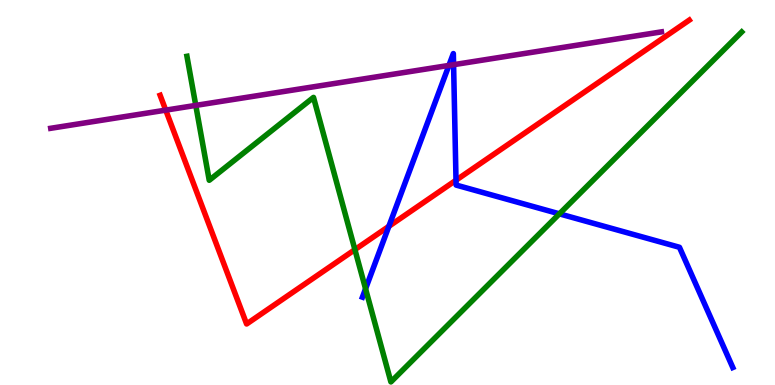[{'lines': ['blue', 'red'], 'intersections': [{'x': 5.02, 'y': 4.12}, {'x': 5.88, 'y': 5.32}]}, {'lines': ['green', 'red'], 'intersections': [{'x': 4.58, 'y': 3.52}]}, {'lines': ['purple', 'red'], 'intersections': [{'x': 2.14, 'y': 7.14}]}, {'lines': ['blue', 'green'], 'intersections': [{'x': 4.72, 'y': 2.5}, {'x': 7.22, 'y': 4.45}]}, {'lines': ['blue', 'purple'], 'intersections': [{'x': 5.79, 'y': 8.3}, {'x': 5.85, 'y': 8.32}]}, {'lines': ['green', 'purple'], 'intersections': [{'x': 2.53, 'y': 7.26}]}]